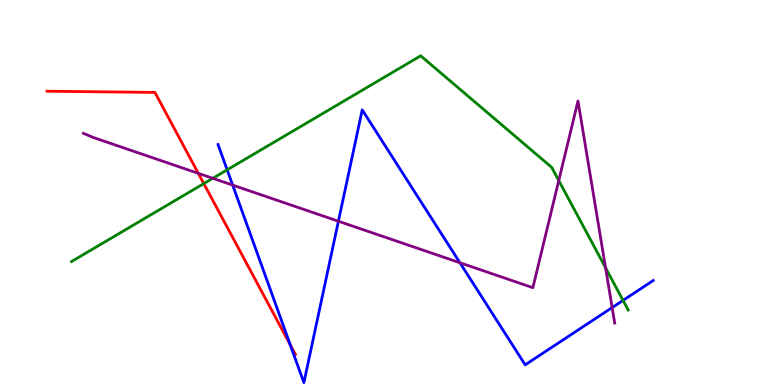[{'lines': ['blue', 'red'], 'intersections': [{'x': 3.75, 'y': 1.04}]}, {'lines': ['green', 'red'], 'intersections': [{'x': 2.63, 'y': 5.23}]}, {'lines': ['purple', 'red'], 'intersections': [{'x': 2.56, 'y': 5.5}]}, {'lines': ['blue', 'green'], 'intersections': [{'x': 2.93, 'y': 5.59}, {'x': 8.04, 'y': 2.2}]}, {'lines': ['blue', 'purple'], 'intersections': [{'x': 3.0, 'y': 5.19}, {'x': 4.37, 'y': 4.25}, {'x': 5.93, 'y': 3.18}, {'x': 7.9, 'y': 2.01}]}, {'lines': ['green', 'purple'], 'intersections': [{'x': 2.75, 'y': 5.37}, {'x': 7.21, 'y': 5.31}, {'x': 7.81, 'y': 3.04}]}]